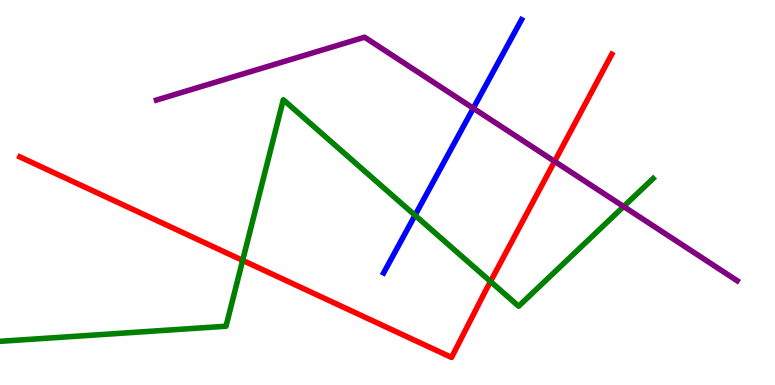[{'lines': ['blue', 'red'], 'intersections': []}, {'lines': ['green', 'red'], 'intersections': [{'x': 3.13, 'y': 3.24}, {'x': 6.33, 'y': 2.69}]}, {'lines': ['purple', 'red'], 'intersections': [{'x': 7.16, 'y': 5.81}]}, {'lines': ['blue', 'green'], 'intersections': [{'x': 5.36, 'y': 4.41}]}, {'lines': ['blue', 'purple'], 'intersections': [{'x': 6.11, 'y': 7.19}]}, {'lines': ['green', 'purple'], 'intersections': [{'x': 8.05, 'y': 4.64}]}]